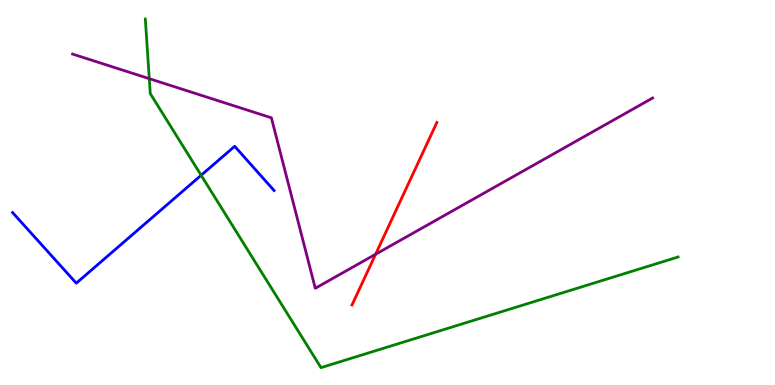[{'lines': ['blue', 'red'], 'intersections': []}, {'lines': ['green', 'red'], 'intersections': []}, {'lines': ['purple', 'red'], 'intersections': [{'x': 4.85, 'y': 3.4}]}, {'lines': ['blue', 'green'], 'intersections': [{'x': 2.6, 'y': 5.45}]}, {'lines': ['blue', 'purple'], 'intersections': []}, {'lines': ['green', 'purple'], 'intersections': [{'x': 1.93, 'y': 7.96}]}]